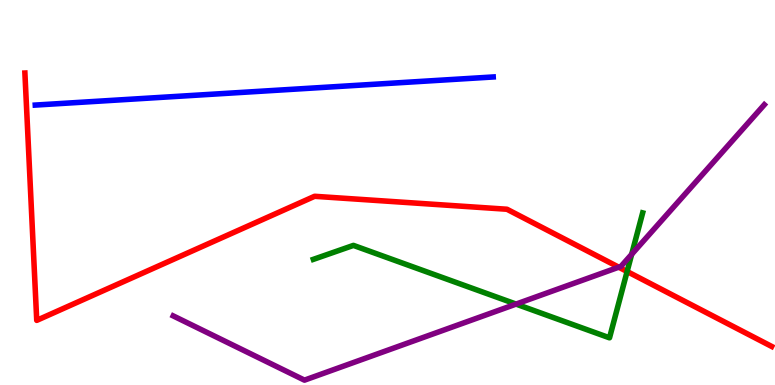[{'lines': ['blue', 'red'], 'intersections': []}, {'lines': ['green', 'red'], 'intersections': [{'x': 8.09, 'y': 2.95}]}, {'lines': ['purple', 'red'], 'intersections': [{'x': 7.98, 'y': 3.06}]}, {'lines': ['blue', 'green'], 'intersections': []}, {'lines': ['blue', 'purple'], 'intersections': []}, {'lines': ['green', 'purple'], 'intersections': [{'x': 6.66, 'y': 2.1}, {'x': 8.15, 'y': 3.39}]}]